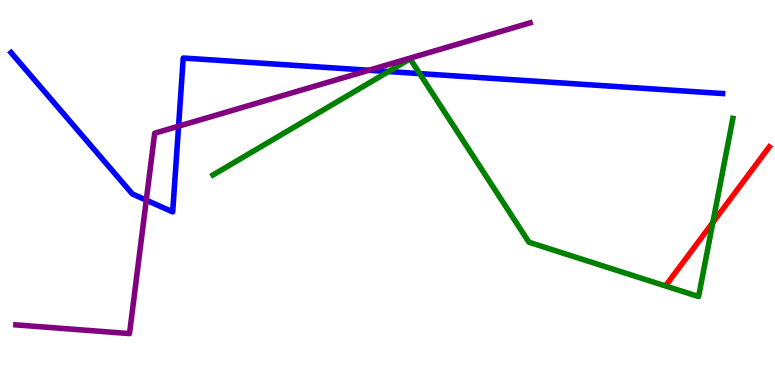[{'lines': ['blue', 'red'], 'intersections': []}, {'lines': ['green', 'red'], 'intersections': [{'x': 9.2, 'y': 4.22}]}, {'lines': ['purple', 'red'], 'intersections': []}, {'lines': ['blue', 'green'], 'intersections': [{'x': 5.01, 'y': 8.14}, {'x': 5.41, 'y': 8.09}]}, {'lines': ['blue', 'purple'], 'intersections': [{'x': 1.89, 'y': 4.8}, {'x': 2.3, 'y': 6.72}, {'x': 4.76, 'y': 8.18}]}, {'lines': ['green', 'purple'], 'intersections': []}]